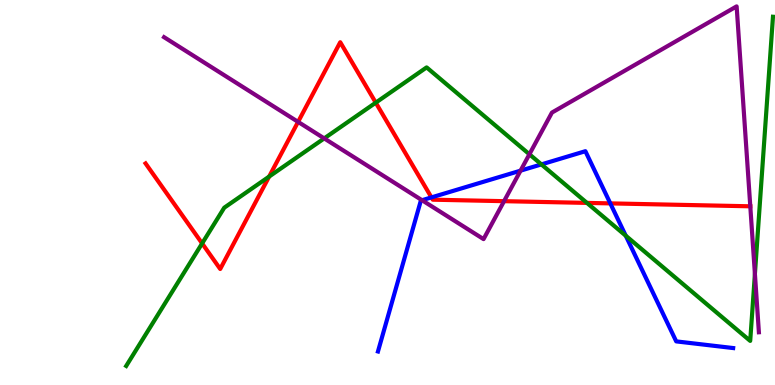[{'lines': ['blue', 'red'], 'intersections': [{'x': 5.57, 'y': 4.87}, {'x': 7.88, 'y': 4.72}]}, {'lines': ['green', 'red'], 'intersections': [{'x': 2.61, 'y': 3.68}, {'x': 3.47, 'y': 5.41}, {'x': 4.85, 'y': 7.33}, {'x': 7.57, 'y': 4.73}]}, {'lines': ['purple', 'red'], 'intersections': [{'x': 3.85, 'y': 6.83}, {'x': 6.5, 'y': 4.77}, {'x': 9.68, 'y': 4.64}]}, {'lines': ['blue', 'green'], 'intersections': [{'x': 6.99, 'y': 5.73}, {'x': 8.07, 'y': 3.88}]}, {'lines': ['blue', 'purple'], 'intersections': [{'x': 5.45, 'y': 4.8}, {'x': 6.72, 'y': 5.57}]}, {'lines': ['green', 'purple'], 'intersections': [{'x': 4.18, 'y': 6.41}, {'x': 6.83, 'y': 5.99}, {'x': 9.74, 'y': 2.88}]}]